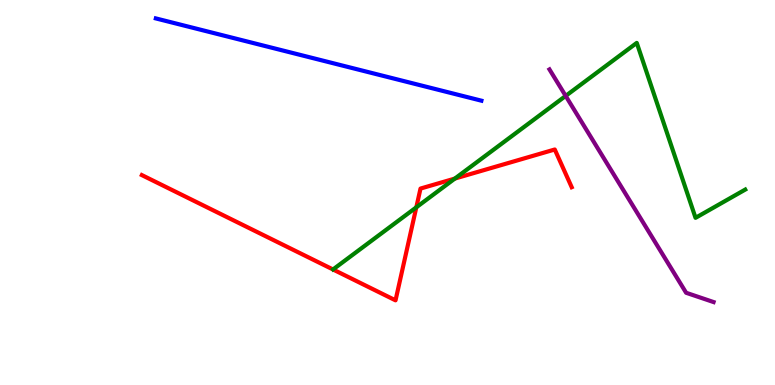[{'lines': ['blue', 'red'], 'intersections': []}, {'lines': ['green', 'red'], 'intersections': [{'x': 5.37, 'y': 4.61}, {'x': 5.87, 'y': 5.36}]}, {'lines': ['purple', 'red'], 'intersections': []}, {'lines': ['blue', 'green'], 'intersections': []}, {'lines': ['blue', 'purple'], 'intersections': []}, {'lines': ['green', 'purple'], 'intersections': [{'x': 7.3, 'y': 7.51}]}]